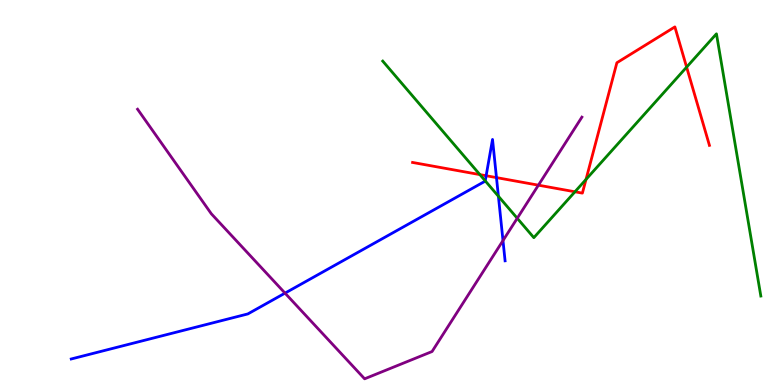[{'lines': ['blue', 'red'], 'intersections': [{'x': 6.27, 'y': 5.44}, {'x': 6.41, 'y': 5.39}]}, {'lines': ['green', 'red'], 'intersections': [{'x': 6.19, 'y': 5.46}, {'x': 7.42, 'y': 5.02}, {'x': 7.56, 'y': 5.34}, {'x': 8.86, 'y': 8.26}]}, {'lines': ['purple', 'red'], 'intersections': [{'x': 6.95, 'y': 5.19}]}, {'lines': ['blue', 'green'], 'intersections': [{'x': 6.26, 'y': 5.3}, {'x': 6.43, 'y': 4.9}]}, {'lines': ['blue', 'purple'], 'intersections': [{'x': 3.68, 'y': 2.39}, {'x': 6.49, 'y': 3.75}]}, {'lines': ['green', 'purple'], 'intersections': [{'x': 6.67, 'y': 4.33}]}]